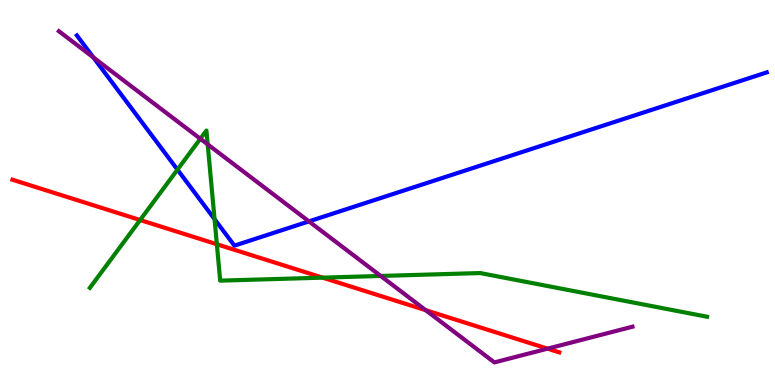[{'lines': ['blue', 'red'], 'intersections': []}, {'lines': ['green', 'red'], 'intersections': [{'x': 1.81, 'y': 4.29}, {'x': 2.8, 'y': 3.66}, {'x': 4.16, 'y': 2.79}]}, {'lines': ['purple', 'red'], 'intersections': [{'x': 5.49, 'y': 1.94}, {'x': 7.07, 'y': 0.944}]}, {'lines': ['blue', 'green'], 'intersections': [{'x': 2.29, 'y': 5.59}, {'x': 2.77, 'y': 4.31}]}, {'lines': ['blue', 'purple'], 'intersections': [{'x': 1.2, 'y': 8.51}, {'x': 3.99, 'y': 4.25}]}, {'lines': ['green', 'purple'], 'intersections': [{'x': 2.58, 'y': 6.4}, {'x': 2.68, 'y': 6.25}, {'x': 4.91, 'y': 2.83}]}]